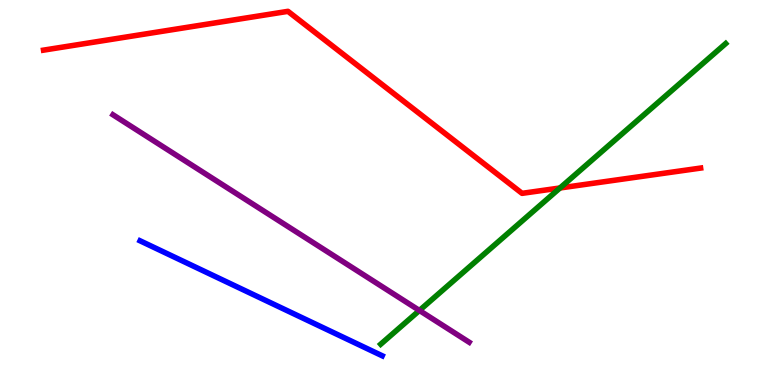[{'lines': ['blue', 'red'], 'intersections': []}, {'lines': ['green', 'red'], 'intersections': [{'x': 7.23, 'y': 5.12}]}, {'lines': ['purple', 'red'], 'intersections': []}, {'lines': ['blue', 'green'], 'intersections': []}, {'lines': ['blue', 'purple'], 'intersections': []}, {'lines': ['green', 'purple'], 'intersections': [{'x': 5.41, 'y': 1.94}]}]